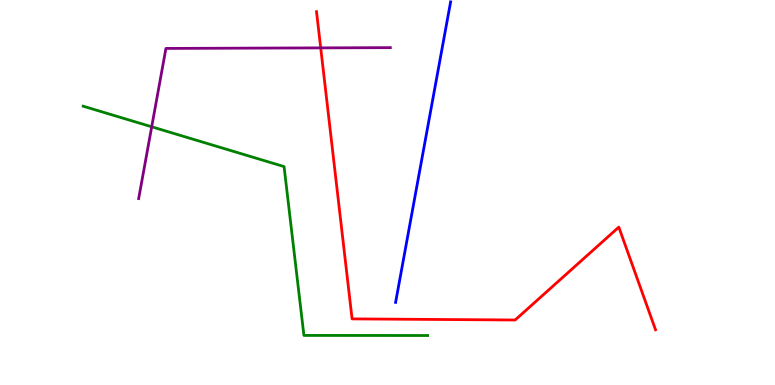[{'lines': ['blue', 'red'], 'intersections': []}, {'lines': ['green', 'red'], 'intersections': []}, {'lines': ['purple', 'red'], 'intersections': [{'x': 4.14, 'y': 8.76}]}, {'lines': ['blue', 'green'], 'intersections': []}, {'lines': ['blue', 'purple'], 'intersections': []}, {'lines': ['green', 'purple'], 'intersections': [{'x': 1.96, 'y': 6.71}]}]